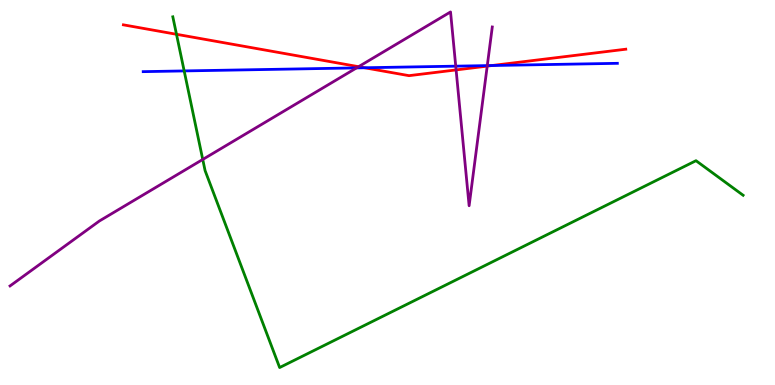[{'lines': ['blue', 'red'], 'intersections': [{'x': 4.7, 'y': 8.24}, {'x': 6.35, 'y': 8.3}]}, {'lines': ['green', 'red'], 'intersections': [{'x': 2.28, 'y': 9.11}]}, {'lines': ['purple', 'red'], 'intersections': [{'x': 4.63, 'y': 8.27}, {'x': 5.89, 'y': 8.18}, {'x': 6.29, 'y': 8.28}]}, {'lines': ['blue', 'green'], 'intersections': [{'x': 2.38, 'y': 8.16}]}, {'lines': ['blue', 'purple'], 'intersections': [{'x': 4.6, 'y': 8.24}, {'x': 5.88, 'y': 8.28}, {'x': 6.29, 'y': 8.3}]}, {'lines': ['green', 'purple'], 'intersections': [{'x': 2.62, 'y': 5.86}]}]